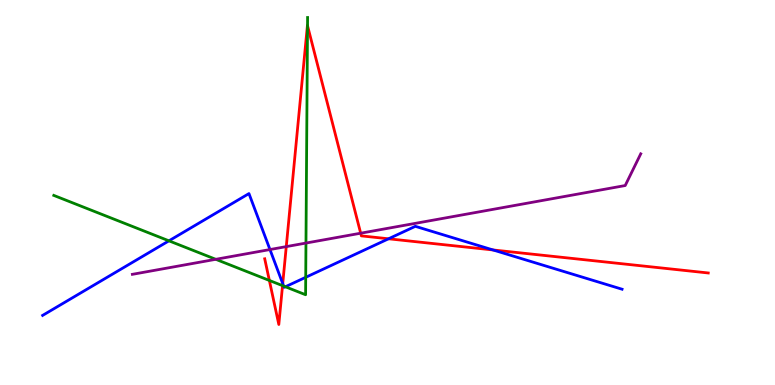[{'lines': ['blue', 'red'], 'intersections': [{'x': 3.65, 'y': 2.63}, {'x': 5.01, 'y': 3.8}, {'x': 6.36, 'y': 3.51}]}, {'lines': ['green', 'red'], 'intersections': [{'x': 3.48, 'y': 2.72}, {'x': 3.65, 'y': 2.58}, {'x': 3.97, 'y': 9.33}]}, {'lines': ['purple', 'red'], 'intersections': [{'x': 3.69, 'y': 3.59}, {'x': 4.65, 'y': 3.94}]}, {'lines': ['blue', 'green'], 'intersections': [{'x': 2.18, 'y': 3.74}, {'x': 3.66, 'y': 2.57}, {'x': 3.68, 'y': 2.55}, {'x': 3.94, 'y': 2.8}]}, {'lines': ['blue', 'purple'], 'intersections': [{'x': 3.48, 'y': 3.52}]}, {'lines': ['green', 'purple'], 'intersections': [{'x': 2.78, 'y': 3.26}, {'x': 3.95, 'y': 3.69}]}]